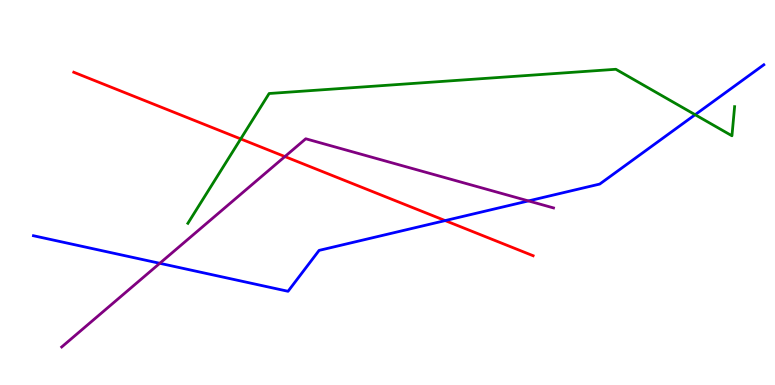[{'lines': ['blue', 'red'], 'intersections': [{'x': 5.74, 'y': 4.27}]}, {'lines': ['green', 'red'], 'intersections': [{'x': 3.11, 'y': 6.39}]}, {'lines': ['purple', 'red'], 'intersections': [{'x': 3.68, 'y': 5.93}]}, {'lines': ['blue', 'green'], 'intersections': [{'x': 8.97, 'y': 7.02}]}, {'lines': ['blue', 'purple'], 'intersections': [{'x': 2.06, 'y': 3.16}, {'x': 6.82, 'y': 4.78}]}, {'lines': ['green', 'purple'], 'intersections': []}]